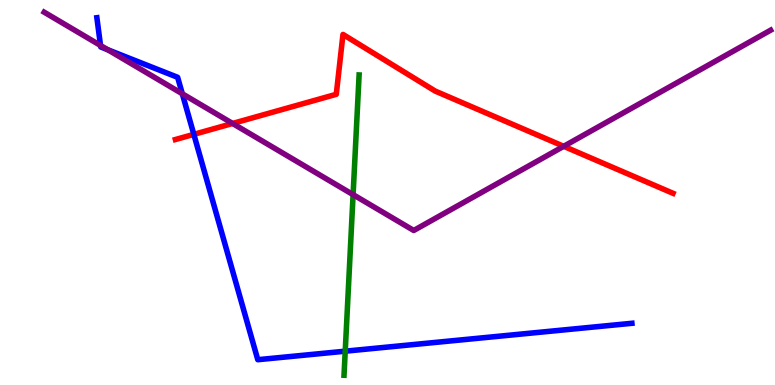[{'lines': ['blue', 'red'], 'intersections': [{'x': 2.5, 'y': 6.51}]}, {'lines': ['green', 'red'], 'intersections': []}, {'lines': ['purple', 'red'], 'intersections': [{'x': 3.0, 'y': 6.79}, {'x': 7.27, 'y': 6.2}]}, {'lines': ['blue', 'green'], 'intersections': [{'x': 4.45, 'y': 0.878}]}, {'lines': ['blue', 'purple'], 'intersections': [{'x': 1.3, 'y': 8.82}, {'x': 1.39, 'y': 8.71}, {'x': 2.35, 'y': 7.56}]}, {'lines': ['green', 'purple'], 'intersections': [{'x': 4.56, 'y': 4.94}]}]